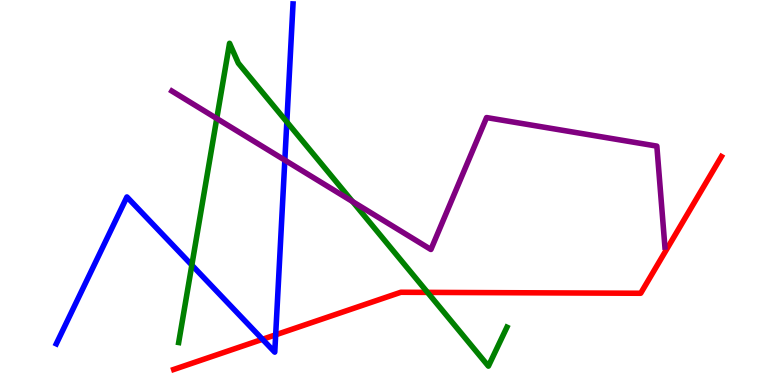[{'lines': ['blue', 'red'], 'intersections': [{'x': 3.39, 'y': 1.19}, {'x': 3.56, 'y': 1.3}]}, {'lines': ['green', 'red'], 'intersections': [{'x': 5.52, 'y': 2.41}]}, {'lines': ['purple', 'red'], 'intersections': []}, {'lines': ['blue', 'green'], 'intersections': [{'x': 2.48, 'y': 3.11}, {'x': 3.7, 'y': 6.83}]}, {'lines': ['blue', 'purple'], 'intersections': [{'x': 3.68, 'y': 5.84}]}, {'lines': ['green', 'purple'], 'intersections': [{'x': 2.8, 'y': 6.92}, {'x': 4.55, 'y': 4.76}]}]